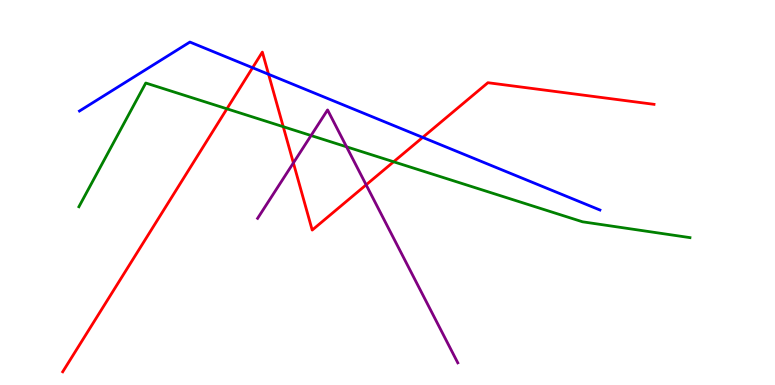[{'lines': ['blue', 'red'], 'intersections': [{'x': 3.26, 'y': 8.24}, {'x': 3.47, 'y': 8.07}, {'x': 5.45, 'y': 6.43}]}, {'lines': ['green', 'red'], 'intersections': [{'x': 2.93, 'y': 7.17}, {'x': 3.65, 'y': 6.71}, {'x': 5.08, 'y': 5.8}]}, {'lines': ['purple', 'red'], 'intersections': [{'x': 3.79, 'y': 5.77}, {'x': 4.72, 'y': 5.2}]}, {'lines': ['blue', 'green'], 'intersections': []}, {'lines': ['blue', 'purple'], 'intersections': []}, {'lines': ['green', 'purple'], 'intersections': [{'x': 4.01, 'y': 6.48}, {'x': 4.47, 'y': 6.19}]}]